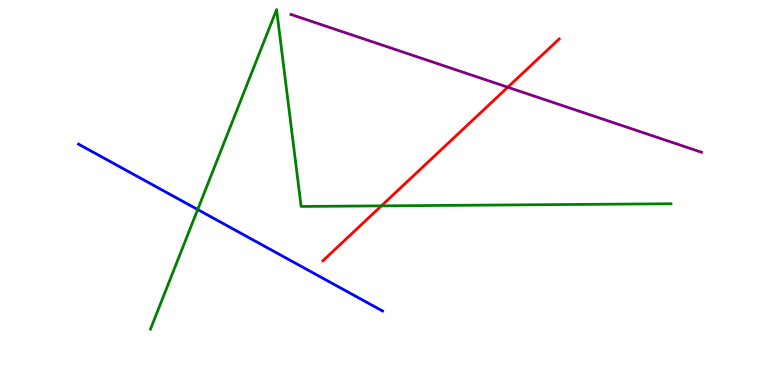[{'lines': ['blue', 'red'], 'intersections': []}, {'lines': ['green', 'red'], 'intersections': [{'x': 4.92, 'y': 4.65}]}, {'lines': ['purple', 'red'], 'intersections': [{'x': 6.55, 'y': 7.73}]}, {'lines': ['blue', 'green'], 'intersections': [{'x': 2.55, 'y': 4.56}]}, {'lines': ['blue', 'purple'], 'intersections': []}, {'lines': ['green', 'purple'], 'intersections': []}]